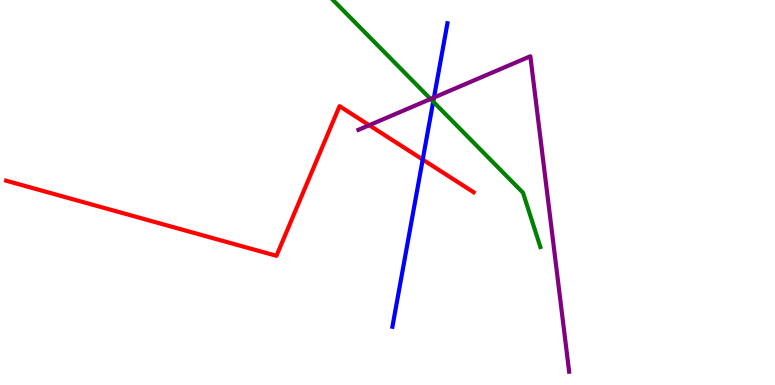[{'lines': ['blue', 'red'], 'intersections': [{'x': 5.45, 'y': 5.86}]}, {'lines': ['green', 'red'], 'intersections': []}, {'lines': ['purple', 'red'], 'intersections': [{'x': 4.76, 'y': 6.75}]}, {'lines': ['blue', 'green'], 'intersections': [{'x': 5.59, 'y': 7.36}]}, {'lines': ['blue', 'purple'], 'intersections': [{'x': 5.6, 'y': 7.47}]}, {'lines': ['green', 'purple'], 'intersections': [{'x': 5.56, 'y': 7.43}]}]